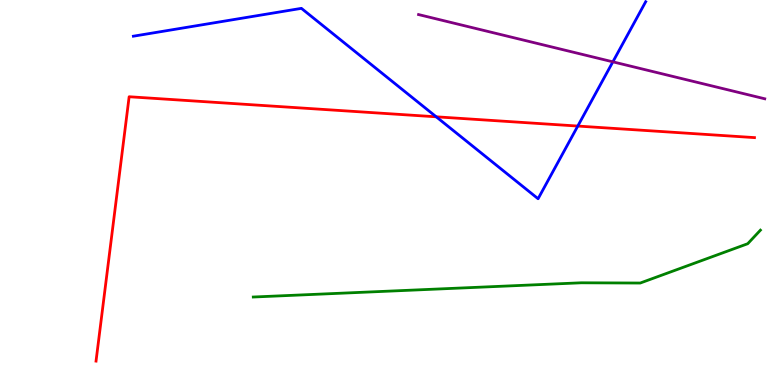[{'lines': ['blue', 'red'], 'intersections': [{'x': 5.63, 'y': 6.97}, {'x': 7.46, 'y': 6.73}]}, {'lines': ['green', 'red'], 'intersections': []}, {'lines': ['purple', 'red'], 'intersections': []}, {'lines': ['blue', 'green'], 'intersections': []}, {'lines': ['blue', 'purple'], 'intersections': [{'x': 7.91, 'y': 8.39}]}, {'lines': ['green', 'purple'], 'intersections': []}]